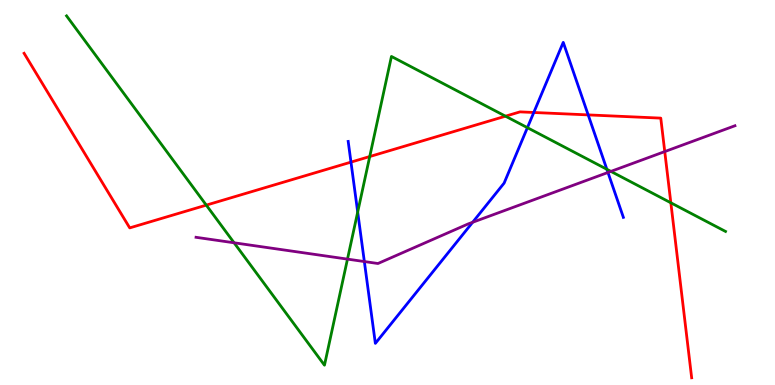[{'lines': ['blue', 'red'], 'intersections': [{'x': 4.53, 'y': 5.79}, {'x': 6.89, 'y': 7.08}, {'x': 7.59, 'y': 7.02}]}, {'lines': ['green', 'red'], 'intersections': [{'x': 2.66, 'y': 4.67}, {'x': 4.77, 'y': 5.93}, {'x': 6.52, 'y': 6.98}, {'x': 8.66, 'y': 4.73}]}, {'lines': ['purple', 'red'], 'intersections': [{'x': 8.58, 'y': 6.06}]}, {'lines': ['blue', 'green'], 'intersections': [{'x': 4.62, 'y': 4.49}, {'x': 6.81, 'y': 6.68}, {'x': 7.83, 'y': 5.6}]}, {'lines': ['blue', 'purple'], 'intersections': [{'x': 4.7, 'y': 3.21}, {'x': 6.1, 'y': 4.23}, {'x': 7.84, 'y': 5.52}]}, {'lines': ['green', 'purple'], 'intersections': [{'x': 3.02, 'y': 3.69}, {'x': 4.48, 'y': 3.27}, {'x': 7.88, 'y': 5.55}]}]